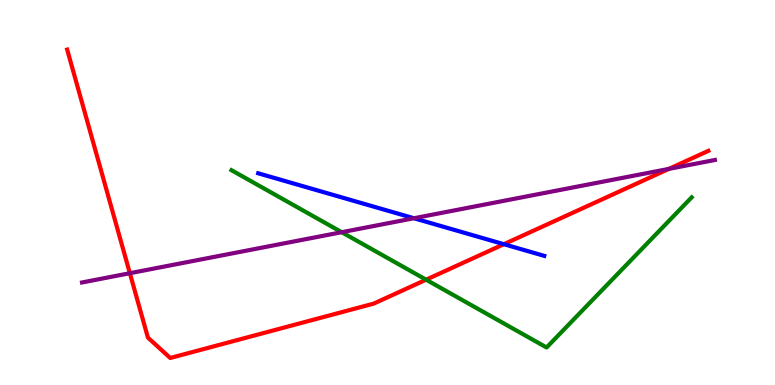[{'lines': ['blue', 'red'], 'intersections': [{'x': 6.5, 'y': 3.66}]}, {'lines': ['green', 'red'], 'intersections': [{'x': 5.5, 'y': 2.74}]}, {'lines': ['purple', 'red'], 'intersections': [{'x': 1.68, 'y': 2.9}, {'x': 8.63, 'y': 5.61}]}, {'lines': ['blue', 'green'], 'intersections': []}, {'lines': ['blue', 'purple'], 'intersections': [{'x': 5.34, 'y': 4.33}]}, {'lines': ['green', 'purple'], 'intersections': [{'x': 4.41, 'y': 3.97}]}]